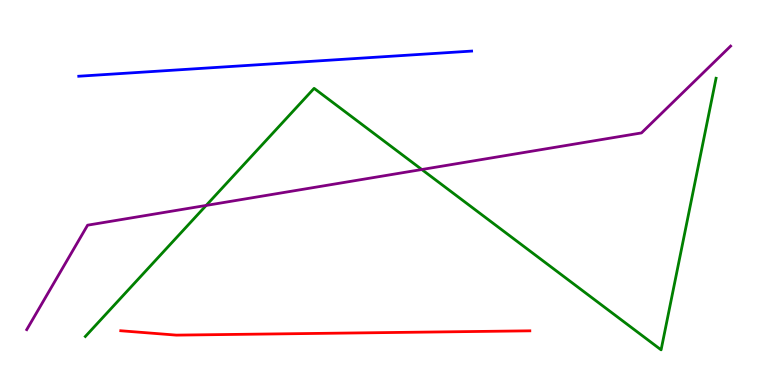[{'lines': ['blue', 'red'], 'intersections': []}, {'lines': ['green', 'red'], 'intersections': []}, {'lines': ['purple', 'red'], 'intersections': []}, {'lines': ['blue', 'green'], 'intersections': []}, {'lines': ['blue', 'purple'], 'intersections': []}, {'lines': ['green', 'purple'], 'intersections': [{'x': 2.66, 'y': 4.66}, {'x': 5.44, 'y': 5.6}]}]